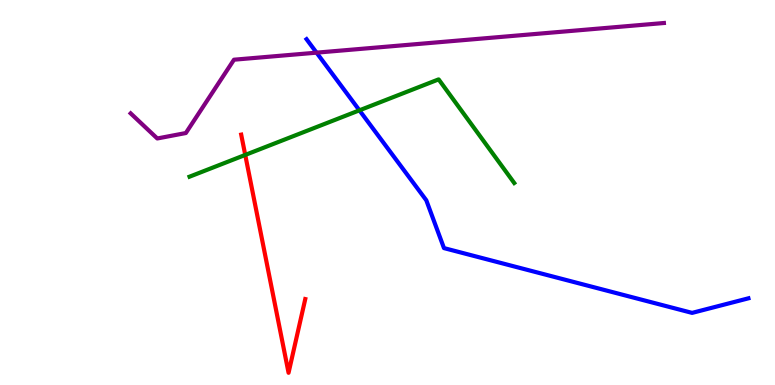[{'lines': ['blue', 'red'], 'intersections': []}, {'lines': ['green', 'red'], 'intersections': [{'x': 3.16, 'y': 5.98}]}, {'lines': ['purple', 'red'], 'intersections': []}, {'lines': ['blue', 'green'], 'intersections': [{'x': 4.64, 'y': 7.13}]}, {'lines': ['blue', 'purple'], 'intersections': [{'x': 4.08, 'y': 8.63}]}, {'lines': ['green', 'purple'], 'intersections': []}]